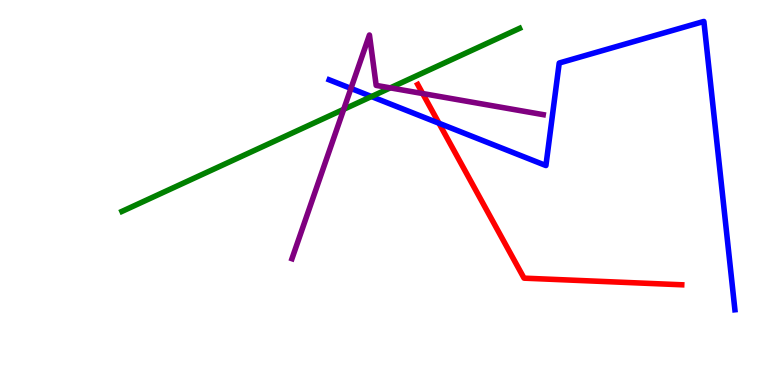[{'lines': ['blue', 'red'], 'intersections': [{'x': 5.66, 'y': 6.8}]}, {'lines': ['green', 'red'], 'intersections': []}, {'lines': ['purple', 'red'], 'intersections': [{'x': 5.45, 'y': 7.57}]}, {'lines': ['blue', 'green'], 'intersections': [{'x': 4.79, 'y': 7.49}]}, {'lines': ['blue', 'purple'], 'intersections': [{'x': 4.53, 'y': 7.7}]}, {'lines': ['green', 'purple'], 'intersections': [{'x': 4.43, 'y': 7.16}, {'x': 5.04, 'y': 7.72}]}]